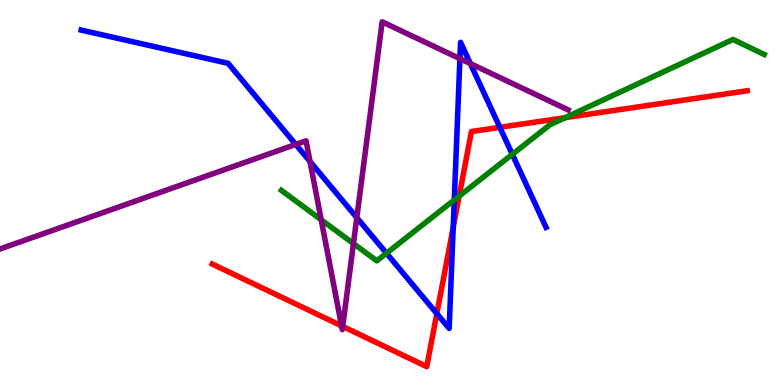[{'lines': ['blue', 'red'], 'intersections': [{'x': 5.64, 'y': 1.85}, {'x': 5.85, 'y': 4.09}, {'x': 6.45, 'y': 6.69}]}, {'lines': ['green', 'red'], 'intersections': [{'x': 5.92, 'y': 4.91}, {'x': 7.29, 'y': 6.94}]}, {'lines': ['purple', 'red'], 'intersections': [{'x': 4.41, 'y': 1.54}, {'x': 4.42, 'y': 1.52}]}, {'lines': ['blue', 'green'], 'intersections': [{'x': 4.99, 'y': 3.42}, {'x': 5.86, 'y': 4.81}, {'x': 6.61, 'y': 5.99}]}, {'lines': ['blue', 'purple'], 'intersections': [{'x': 3.82, 'y': 6.25}, {'x': 4.0, 'y': 5.8}, {'x': 4.6, 'y': 4.35}, {'x': 5.93, 'y': 8.48}, {'x': 6.07, 'y': 8.35}]}, {'lines': ['green', 'purple'], 'intersections': [{'x': 4.14, 'y': 4.29}, {'x': 4.56, 'y': 3.67}]}]